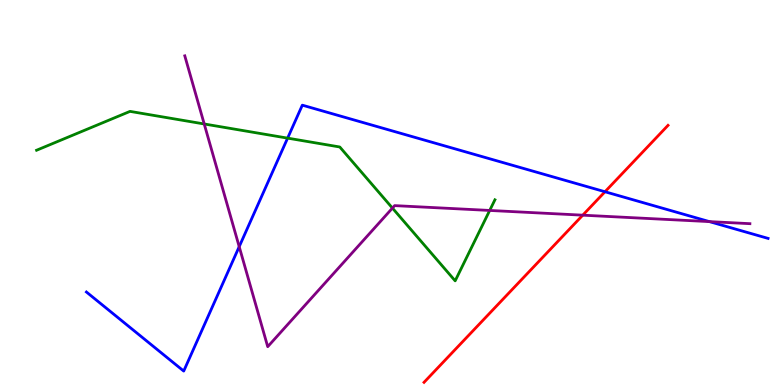[{'lines': ['blue', 'red'], 'intersections': [{'x': 7.81, 'y': 5.02}]}, {'lines': ['green', 'red'], 'intersections': []}, {'lines': ['purple', 'red'], 'intersections': [{'x': 7.52, 'y': 4.41}]}, {'lines': ['blue', 'green'], 'intersections': [{'x': 3.71, 'y': 6.41}]}, {'lines': ['blue', 'purple'], 'intersections': [{'x': 3.09, 'y': 3.59}, {'x': 9.15, 'y': 4.24}]}, {'lines': ['green', 'purple'], 'intersections': [{'x': 2.64, 'y': 6.78}, {'x': 5.06, 'y': 4.6}, {'x': 6.32, 'y': 4.53}]}]